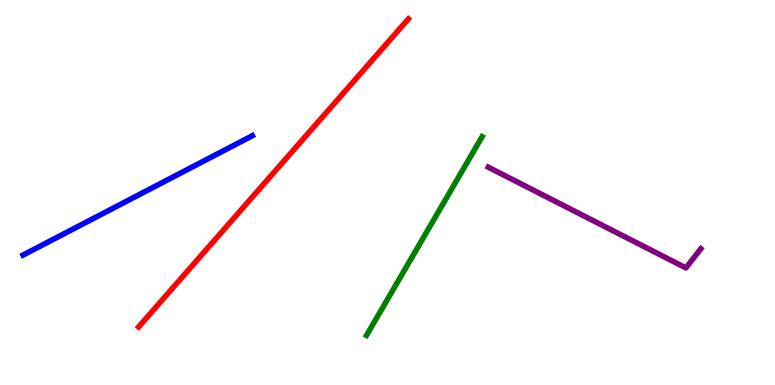[{'lines': ['blue', 'red'], 'intersections': []}, {'lines': ['green', 'red'], 'intersections': []}, {'lines': ['purple', 'red'], 'intersections': []}, {'lines': ['blue', 'green'], 'intersections': []}, {'lines': ['blue', 'purple'], 'intersections': []}, {'lines': ['green', 'purple'], 'intersections': []}]